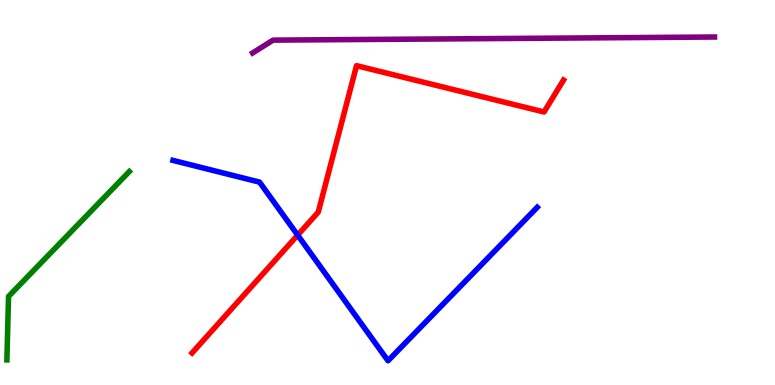[{'lines': ['blue', 'red'], 'intersections': [{'x': 3.84, 'y': 3.89}]}, {'lines': ['green', 'red'], 'intersections': []}, {'lines': ['purple', 'red'], 'intersections': []}, {'lines': ['blue', 'green'], 'intersections': []}, {'lines': ['blue', 'purple'], 'intersections': []}, {'lines': ['green', 'purple'], 'intersections': []}]